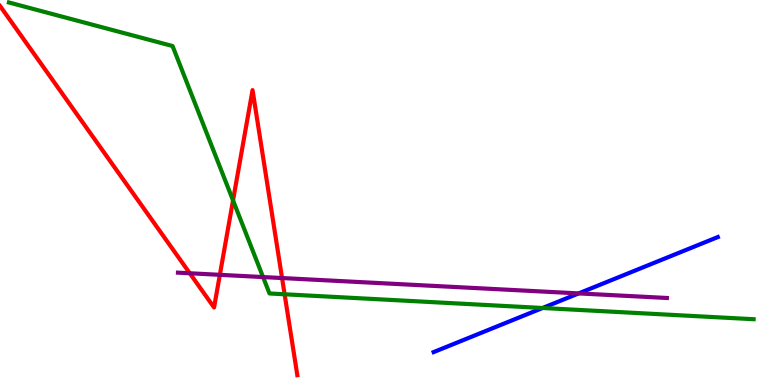[{'lines': ['blue', 'red'], 'intersections': []}, {'lines': ['green', 'red'], 'intersections': [{'x': 3.01, 'y': 4.8}, {'x': 3.67, 'y': 2.36}]}, {'lines': ['purple', 'red'], 'intersections': [{'x': 2.45, 'y': 2.9}, {'x': 2.84, 'y': 2.86}, {'x': 3.64, 'y': 2.78}]}, {'lines': ['blue', 'green'], 'intersections': [{'x': 7.0, 'y': 2.0}]}, {'lines': ['blue', 'purple'], 'intersections': [{'x': 7.47, 'y': 2.38}]}, {'lines': ['green', 'purple'], 'intersections': [{'x': 3.39, 'y': 2.8}]}]